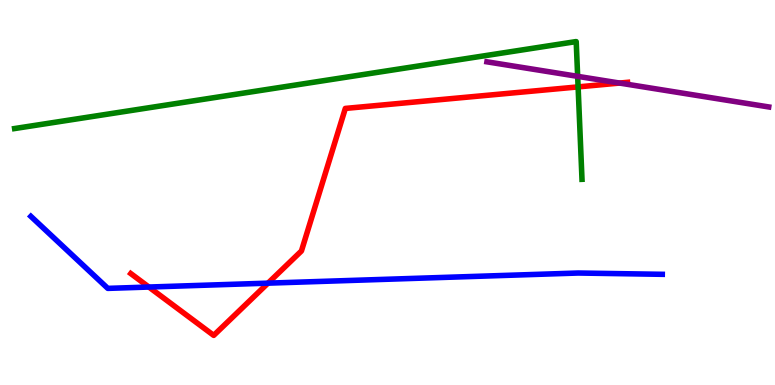[{'lines': ['blue', 'red'], 'intersections': [{'x': 1.92, 'y': 2.54}, {'x': 3.46, 'y': 2.65}]}, {'lines': ['green', 'red'], 'intersections': [{'x': 7.46, 'y': 7.74}]}, {'lines': ['purple', 'red'], 'intersections': [{'x': 7.99, 'y': 7.84}]}, {'lines': ['blue', 'green'], 'intersections': []}, {'lines': ['blue', 'purple'], 'intersections': []}, {'lines': ['green', 'purple'], 'intersections': [{'x': 7.45, 'y': 8.02}]}]